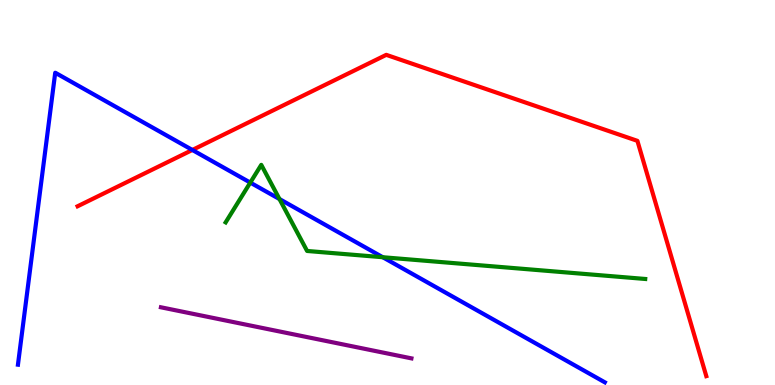[{'lines': ['blue', 'red'], 'intersections': [{'x': 2.48, 'y': 6.1}]}, {'lines': ['green', 'red'], 'intersections': []}, {'lines': ['purple', 'red'], 'intersections': []}, {'lines': ['blue', 'green'], 'intersections': [{'x': 3.23, 'y': 5.26}, {'x': 3.61, 'y': 4.83}, {'x': 4.94, 'y': 3.32}]}, {'lines': ['blue', 'purple'], 'intersections': []}, {'lines': ['green', 'purple'], 'intersections': []}]